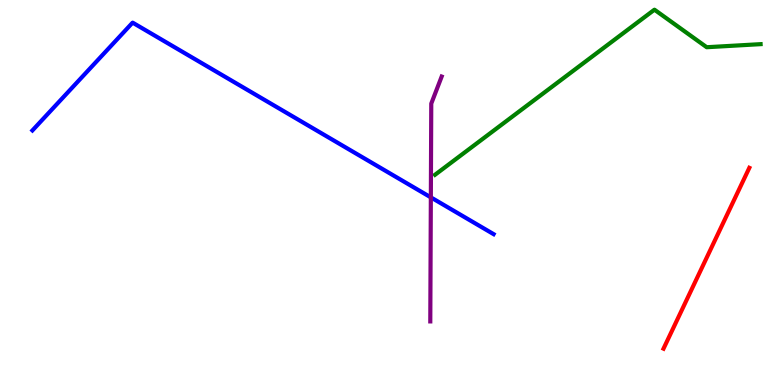[{'lines': ['blue', 'red'], 'intersections': []}, {'lines': ['green', 'red'], 'intersections': []}, {'lines': ['purple', 'red'], 'intersections': []}, {'lines': ['blue', 'green'], 'intersections': []}, {'lines': ['blue', 'purple'], 'intersections': [{'x': 5.56, 'y': 4.87}]}, {'lines': ['green', 'purple'], 'intersections': []}]